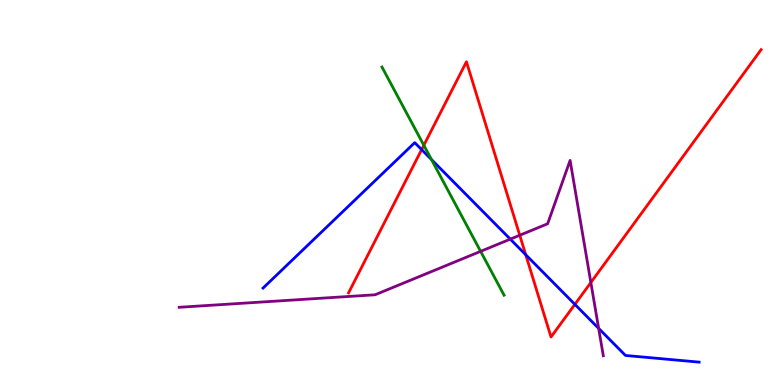[{'lines': ['blue', 'red'], 'intersections': [{'x': 5.44, 'y': 6.11}, {'x': 6.78, 'y': 3.38}, {'x': 7.42, 'y': 2.09}]}, {'lines': ['green', 'red'], 'intersections': [{'x': 5.47, 'y': 6.23}]}, {'lines': ['purple', 'red'], 'intersections': [{'x': 6.71, 'y': 3.89}, {'x': 7.62, 'y': 2.66}]}, {'lines': ['blue', 'green'], 'intersections': [{'x': 5.57, 'y': 5.86}]}, {'lines': ['blue', 'purple'], 'intersections': [{'x': 6.58, 'y': 3.79}, {'x': 7.72, 'y': 1.47}]}, {'lines': ['green', 'purple'], 'intersections': [{'x': 6.2, 'y': 3.47}]}]